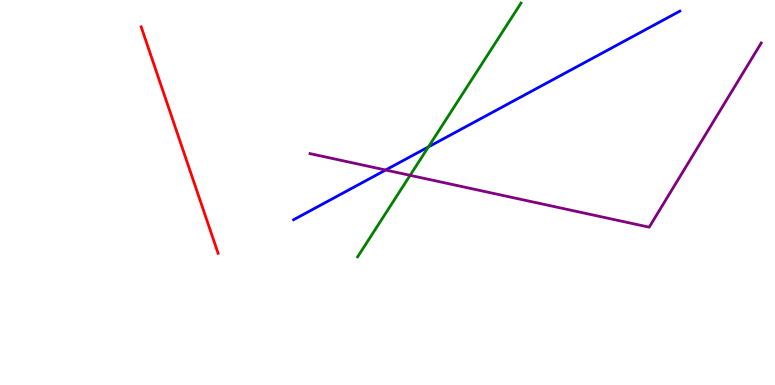[{'lines': ['blue', 'red'], 'intersections': []}, {'lines': ['green', 'red'], 'intersections': []}, {'lines': ['purple', 'red'], 'intersections': []}, {'lines': ['blue', 'green'], 'intersections': [{'x': 5.53, 'y': 6.18}]}, {'lines': ['blue', 'purple'], 'intersections': [{'x': 4.98, 'y': 5.58}]}, {'lines': ['green', 'purple'], 'intersections': [{'x': 5.29, 'y': 5.45}]}]